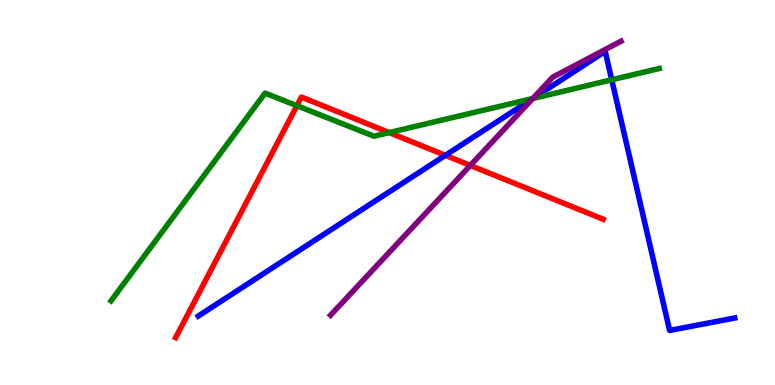[{'lines': ['blue', 'red'], 'intersections': [{'x': 5.75, 'y': 5.97}]}, {'lines': ['green', 'red'], 'intersections': [{'x': 3.83, 'y': 7.25}, {'x': 5.02, 'y': 6.56}]}, {'lines': ['purple', 'red'], 'intersections': [{'x': 6.07, 'y': 5.7}]}, {'lines': ['blue', 'green'], 'intersections': [{'x': 6.87, 'y': 7.44}, {'x': 7.89, 'y': 7.93}]}, {'lines': ['blue', 'purple'], 'intersections': [{'x': 6.88, 'y': 7.44}]}, {'lines': ['green', 'purple'], 'intersections': [{'x': 6.87, 'y': 7.44}]}]